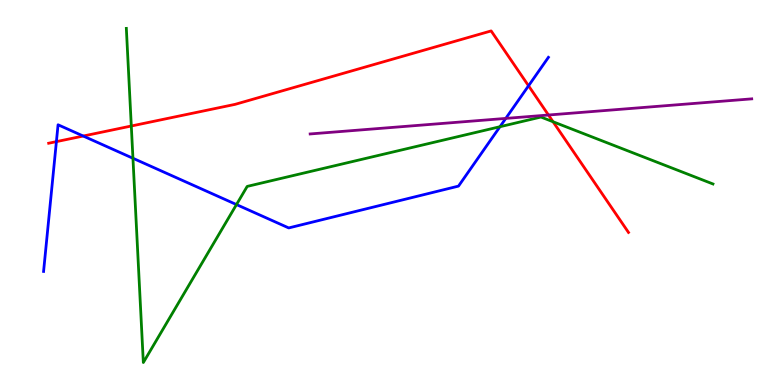[{'lines': ['blue', 'red'], 'intersections': [{'x': 0.728, 'y': 6.32}, {'x': 1.07, 'y': 6.47}, {'x': 6.82, 'y': 7.77}]}, {'lines': ['green', 'red'], 'intersections': [{'x': 1.69, 'y': 6.73}, {'x': 7.14, 'y': 6.84}]}, {'lines': ['purple', 'red'], 'intersections': [{'x': 7.08, 'y': 7.01}]}, {'lines': ['blue', 'green'], 'intersections': [{'x': 1.72, 'y': 5.89}, {'x': 3.05, 'y': 4.69}, {'x': 6.45, 'y': 6.71}]}, {'lines': ['blue', 'purple'], 'intersections': [{'x': 6.53, 'y': 6.92}]}, {'lines': ['green', 'purple'], 'intersections': []}]